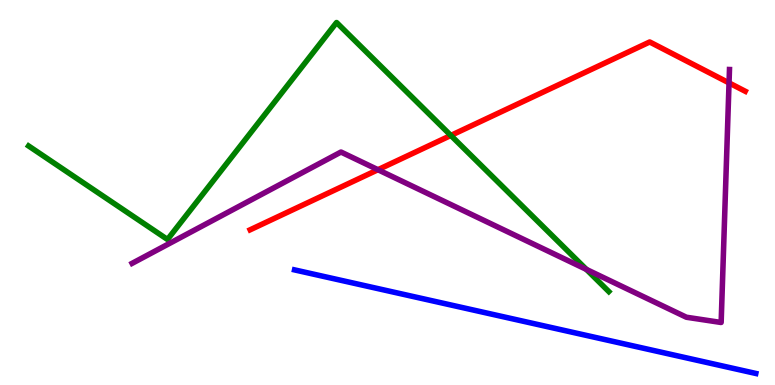[{'lines': ['blue', 'red'], 'intersections': []}, {'lines': ['green', 'red'], 'intersections': [{'x': 5.82, 'y': 6.48}]}, {'lines': ['purple', 'red'], 'intersections': [{'x': 4.88, 'y': 5.59}, {'x': 9.41, 'y': 7.85}]}, {'lines': ['blue', 'green'], 'intersections': []}, {'lines': ['blue', 'purple'], 'intersections': []}, {'lines': ['green', 'purple'], 'intersections': [{'x': 7.57, 'y': 3.0}]}]